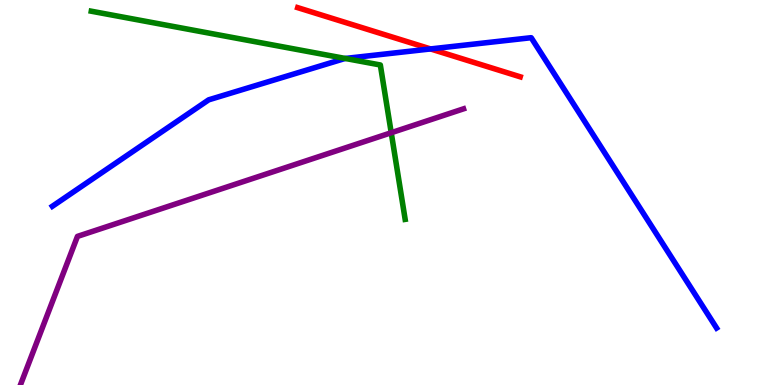[{'lines': ['blue', 'red'], 'intersections': [{'x': 5.56, 'y': 8.73}]}, {'lines': ['green', 'red'], 'intersections': []}, {'lines': ['purple', 'red'], 'intersections': []}, {'lines': ['blue', 'green'], 'intersections': [{'x': 4.46, 'y': 8.48}]}, {'lines': ['blue', 'purple'], 'intersections': []}, {'lines': ['green', 'purple'], 'intersections': [{'x': 5.05, 'y': 6.55}]}]